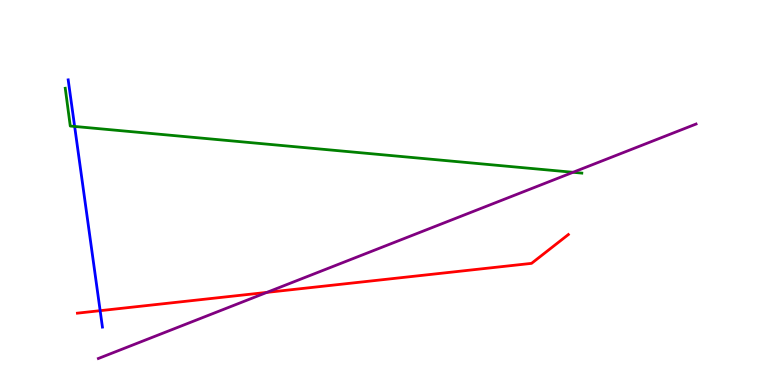[{'lines': ['blue', 'red'], 'intersections': [{'x': 1.29, 'y': 1.93}]}, {'lines': ['green', 'red'], 'intersections': []}, {'lines': ['purple', 'red'], 'intersections': [{'x': 3.44, 'y': 2.41}]}, {'lines': ['blue', 'green'], 'intersections': [{'x': 0.963, 'y': 6.72}]}, {'lines': ['blue', 'purple'], 'intersections': []}, {'lines': ['green', 'purple'], 'intersections': [{'x': 7.39, 'y': 5.52}]}]